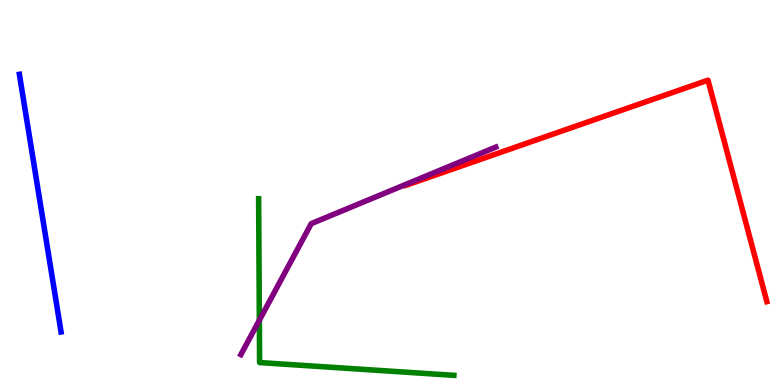[{'lines': ['blue', 'red'], 'intersections': []}, {'lines': ['green', 'red'], 'intersections': []}, {'lines': ['purple', 'red'], 'intersections': []}, {'lines': ['blue', 'green'], 'intersections': []}, {'lines': ['blue', 'purple'], 'intersections': []}, {'lines': ['green', 'purple'], 'intersections': [{'x': 3.35, 'y': 1.68}]}]